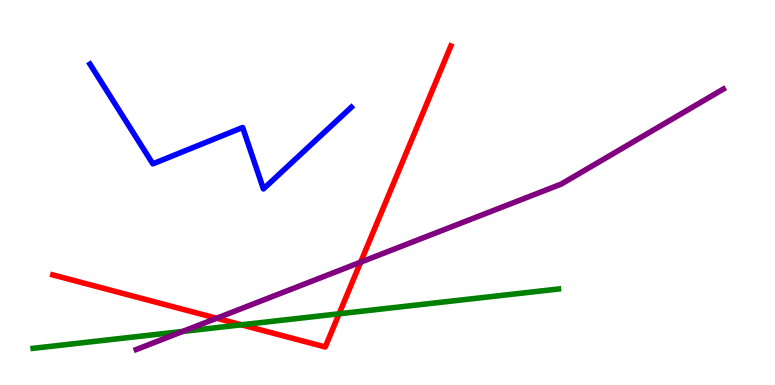[{'lines': ['blue', 'red'], 'intersections': []}, {'lines': ['green', 'red'], 'intersections': [{'x': 3.12, 'y': 1.56}, {'x': 4.38, 'y': 1.85}]}, {'lines': ['purple', 'red'], 'intersections': [{'x': 2.8, 'y': 1.73}, {'x': 4.65, 'y': 3.19}]}, {'lines': ['blue', 'green'], 'intersections': []}, {'lines': ['blue', 'purple'], 'intersections': []}, {'lines': ['green', 'purple'], 'intersections': [{'x': 2.36, 'y': 1.39}]}]